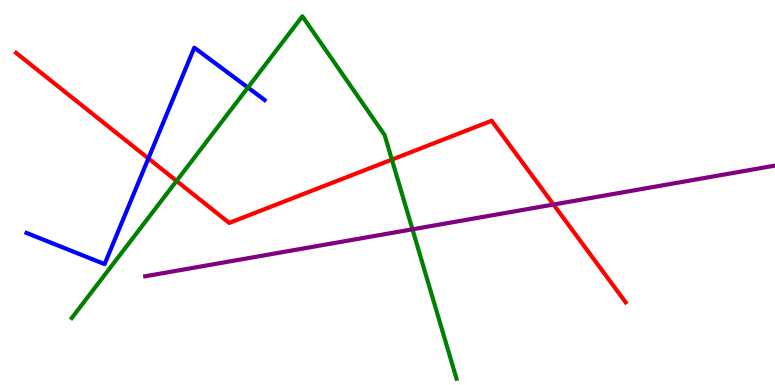[{'lines': ['blue', 'red'], 'intersections': [{'x': 1.91, 'y': 5.88}]}, {'lines': ['green', 'red'], 'intersections': [{'x': 2.28, 'y': 5.3}, {'x': 5.06, 'y': 5.85}]}, {'lines': ['purple', 'red'], 'intersections': [{'x': 7.14, 'y': 4.69}]}, {'lines': ['blue', 'green'], 'intersections': [{'x': 3.2, 'y': 7.73}]}, {'lines': ['blue', 'purple'], 'intersections': []}, {'lines': ['green', 'purple'], 'intersections': [{'x': 5.32, 'y': 4.04}]}]